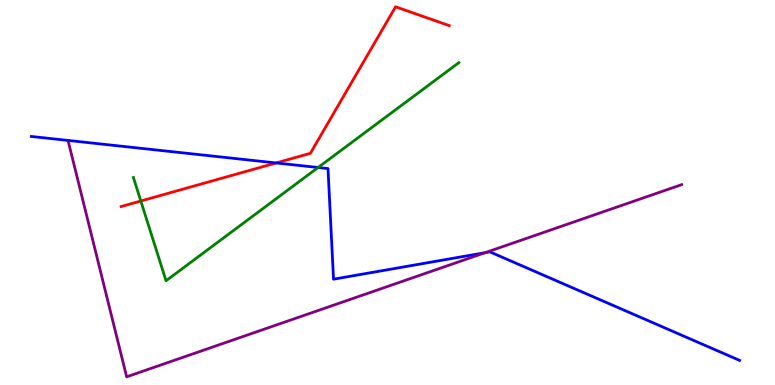[{'lines': ['blue', 'red'], 'intersections': [{'x': 3.56, 'y': 5.77}]}, {'lines': ['green', 'red'], 'intersections': [{'x': 1.82, 'y': 4.78}]}, {'lines': ['purple', 'red'], 'intersections': []}, {'lines': ['blue', 'green'], 'intersections': [{'x': 4.1, 'y': 5.65}]}, {'lines': ['blue', 'purple'], 'intersections': [{'x': 6.26, 'y': 3.44}]}, {'lines': ['green', 'purple'], 'intersections': []}]